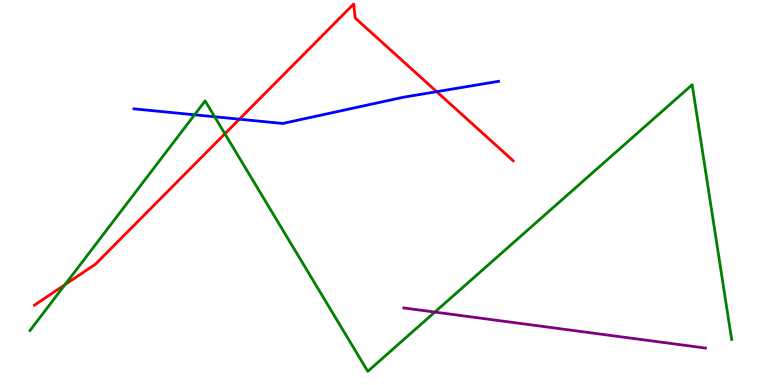[{'lines': ['blue', 'red'], 'intersections': [{'x': 3.09, 'y': 6.9}, {'x': 5.63, 'y': 7.62}]}, {'lines': ['green', 'red'], 'intersections': [{'x': 0.838, 'y': 2.61}, {'x': 2.9, 'y': 6.53}]}, {'lines': ['purple', 'red'], 'intersections': []}, {'lines': ['blue', 'green'], 'intersections': [{'x': 2.51, 'y': 7.02}, {'x': 2.77, 'y': 6.97}]}, {'lines': ['blue', 'purple'], 'intersections': []}, {'lines': ['green', 'purple'], 'intersections': [{'x': 5.61, 'y': 1.89}]}]